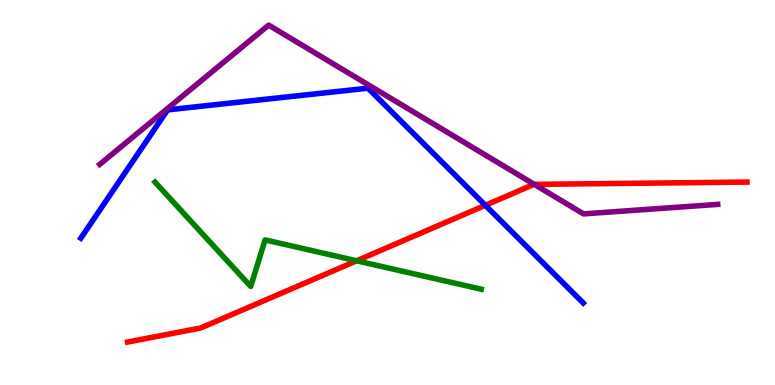[{'lines': ['blue', 'red'], 'intersections': [{'x': 6.26, 'y': 4.67}]}, {'lines': ['green', 'red'], 'intersections': [{'x': 4.6, 'y': 3.23}]}, {'lines': ['purple', 'red'], 'intersections': [{'x': 6.89, 'y': 5.21}]}, {'lines': ['blue', 'green'], 'intersections': []}, {'lines': ['blue', 'purple'], 'intersections': []}, {'lines': ['green', 'purple'], 'intersections': []}]